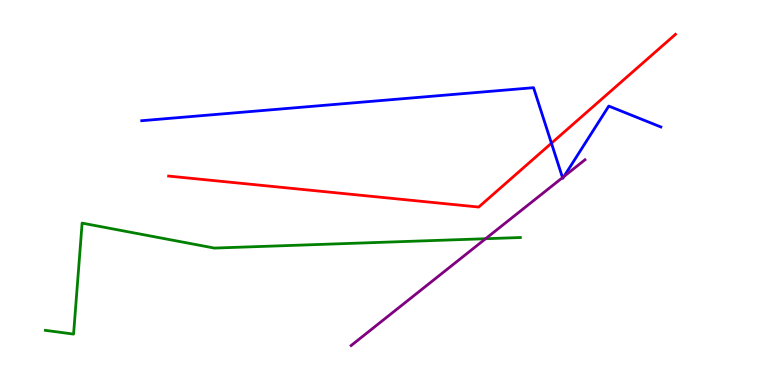[{'lines': ['blue', 'red'], 'intersections': [{'x': 7.12, 'y': 6.28}]}, {'lines': ['green', 'red'], 'intersections': []}, {'lines': ['purple', 'red'], 'intersections': []}, {'lines': ['blue', 'green'], 'intersections': []}, {'lines': ['blue', 'purple'], 'intersections': [{'x': 7.26, 'y': 5.39}, {'x': 7.28, 'y': 5.42}]}, {'lines': ['green', 'purple'], 'intersections': [{'x': 6.27, 'y': 3.8}]}]